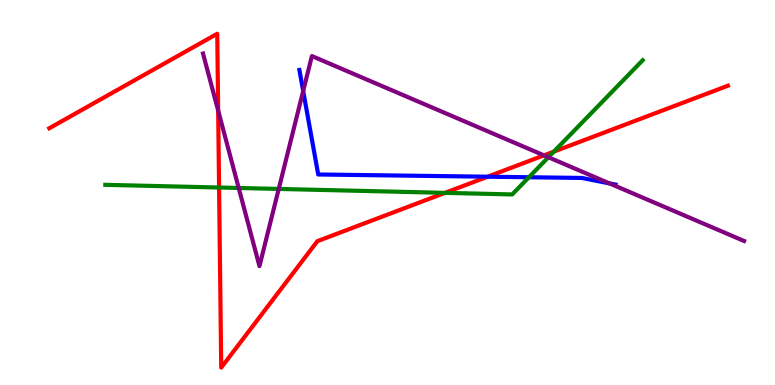[{'lines': ['blue', 'red'], 'intersections': [{'x': 6.29, 'y': 5.41}]}, {'lines': ['green', 'red'], 'intersections': [{'x': 2.83, 'y': 5.13}, {'x': 5.74, 'y': 4.99}, {'x': 7.15, 'y': 6.06}]}, {'lines': ['purple', 'red'], 'intersections': [{'x': 2.82, 'y': 7.13}, {'x': 7.02, 'y': 5.96}]}, {'lines': ['blue', 'green'], 'intersections': [{'x': 6.82, 'y': 5.4}]}, {'lines': ['blue', 'purple'], 'intersections': [{'x': 3.91, 'y': 7.64}, {'x': 7.87, 'y': 5.24}]}, {'lines': ['green', 'purple'], 'intersections': [{'x': 3.08, 'y': 5.12}, {'x': 3.6, 'y': 5.09}, {'x': 7.08, 'y': 5.92}]}]